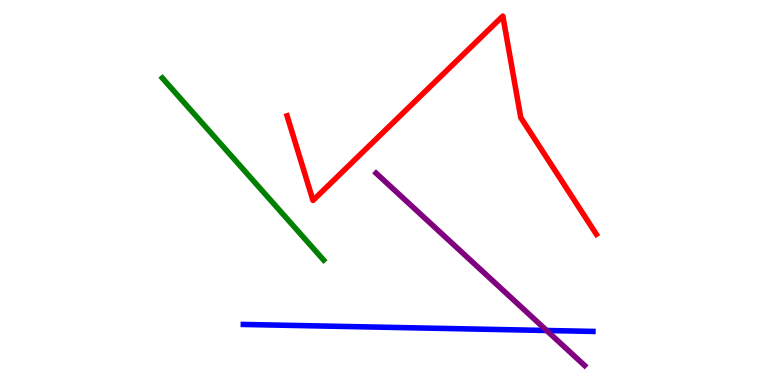[{'lines': ['blue', 'red'], 'intersections': []}, {'lines': ['green', 'red'], 'intersections': []}, {'lines': ['purple', 'red'], 'intersections': []}, {'lines': ['blue', 'green'], 'intersections': []}, {'lines': ['blue', 'purple'], 'intersections': [{'x': 7.05, 'y': 1.42}]}, {'lines': ['green', 'purple'], 'intersections': []}]